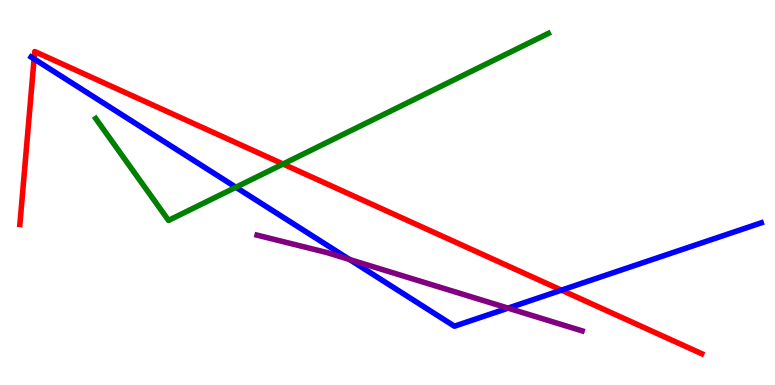[{'lines': ['blue', 'red'], 'intersections': [{'x': 0.44, 'y': 8.47}, {'x': 7.24, 'y': 2.46}]}, {'lines': ['green', 'red'], 'intersections': [{'x': 3.65, 'y': 5.74}]}, {'lines': ['purple', 'red'], 'intersections': []}, {'lines': ['blue', 'green'], 'intersections': [{'x': 3.04, 'y': 5.14}]}, {'lines': ['blue', 'purple'], 'intersections': [{'x': 4.51, 'y': 3.26}, {'x': 6.56, 'y': 2.0}]}, {'lines': ['green', 'purple'], 'intersections': []}]